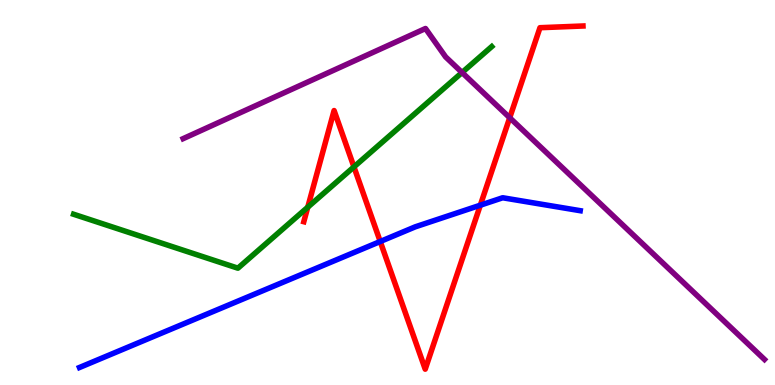[{'lines': ['blue', 'red'], 'intersections': [{'x': 4.91, 'y': 3.73}, {'x': 6.2, 'y': 4.67}]}, {'lines': ['green', 'red'], 'intersections': [{'x': 3.97, 'y': 4.62}, {'x': 4.57, 'y': 5.67}]}, {'lines': ['purple', 'red'], 'intersections': [{'x': 6.58, 'y': 6.94}]}, {'lines': ['blue', 'green'], 'intersections': []}, {'lines': ['blue', 'purple'], 'intersections': []}, {'lines': ['green', 'purple'], 'intersections': [{'x': 5.96, 'y': 8.12}]}]